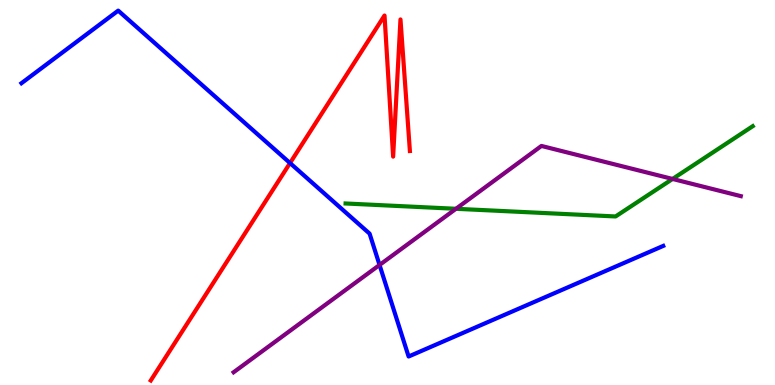[{'lines': ['blue', 'red'], 'intersections': [{'x': 3.74, 'y': 5.76}]}, {'lines': ['green', 'red'], 'intersections': []}, {'lines': ['purple', 'red'], 'intersections': []}, {'lines': ['blue', 'green'], 'intersections': []}, {'lines': ['blue', 'purple'], 'intersections': [{'x': 4.9, 'y': 3.12}]}, {'lines': ['green', 'purple'], 'intersections': [{'x': 5.88, 'y': 4.58}, {'x': 8.68, 'y': 5.35}]}]